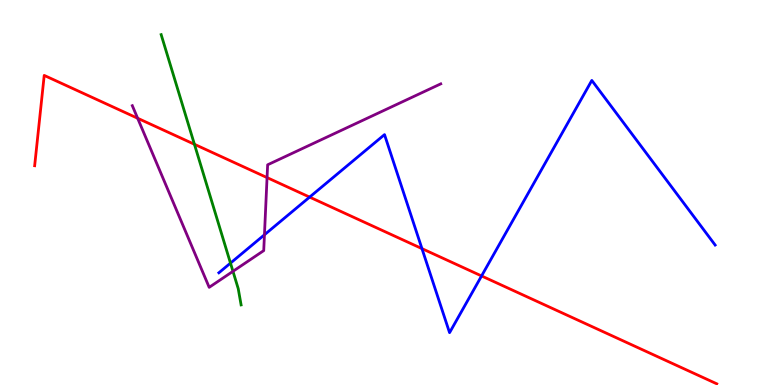[{'lines': ['blue', 'red'], 'intersections': [{'x': 4.0, 'y': 4.88}, {'x': 5.44, 'y': 3.54}, {'x': 6.21, 'y': 2.83}]}, {'lines': ['green', 'red'], 'intersections': [{'x': 2.51, 'y': 6.25}]}, {'lines': ['purple', 'red'], 'intersections': [{'x': 1.78, 'y': 6.93}, {'x': 3.45, 'y': 5.39}]}, {'lines': ['blue', 'green'], 'intersections': [{'x': 2.97, 'y': 3.17}]}, {'lines': ['blue', 'purple'], 'intersections': [{'x': 3.41, 'y': 3.9}]}, {'lines': ['green', 'purple'], 'intersections': [{'x': 3.01, 'y': 2.95}]}]